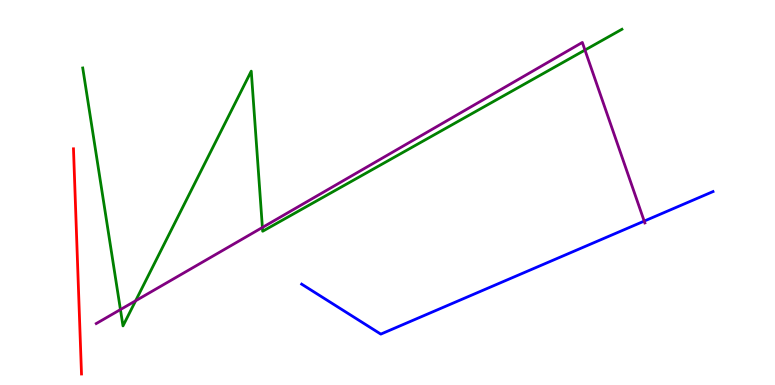[{'lines': ['blue', 'red'], 'intersections': []}, {'lines': ['green', 'red'], 'intersections': []}, {'lines': ['purple', 'red'], 'intersections': []}, {'lines': ['blue', 'green'], 'intersections': []}, {'lines': ['blue', 'purple'], 'intersections': [{'x': 8.31, 'y': 4.26}]}, {'lines': ['green', 'purple'], 'intersections': [{'x': 1.55, 'y': 1.96}, {'x': 1.75, 'y': 2.19}, {'x': 3.39, 'y': 4.09}, {'x': 7.55, 'y': 8.7}]}]